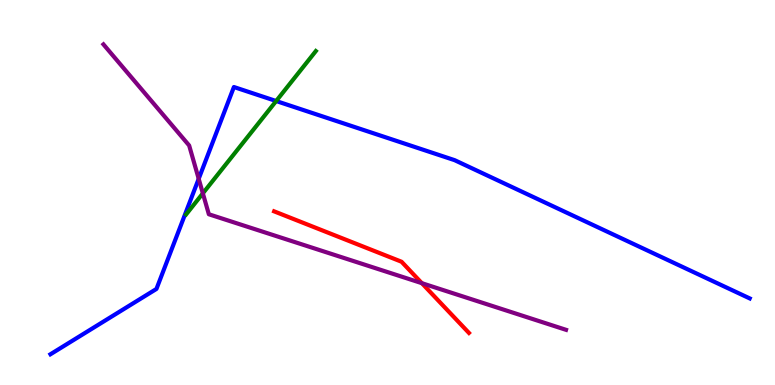[{'lines': ['blue', 'red'], 'intersections': []}, {'lines': ['green', 'red'], 'intersections': []}, {'lines': ['purple', 'red'], 'intersections': [{'x': 5.44, 'y': 2.64}]}, {'lines': ['blue', 'green'], 'intersections': [{'x': 3.56, 'y': 7.38}]}, {'lines': ['blue', 'purple'], 'intersections': [{'x': 2.56, 'y': 5.36}]}, {'lines': ['green', 'purple'], 'intersections': [{'x': 2.62, 'y': 4.98}]}]